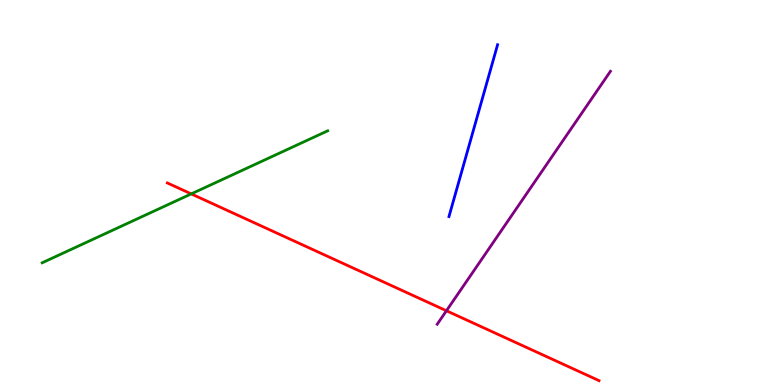[{'lines': ['blue', 'red'], 'intersections': []}, {'lines': ['green', 'red'], 'intersections': [{'x': 2.47, 'y': 4.96}]}, {'lines': ['purple', 'red'], 'intersections': [{'x': 5.76, 'y': 1.93}]}, {'lines': ['blue', 'green'], 'intersections': []}, {'lines': ['blue', 'purple'], 'intersections': []}, {'lines': ['green', 'purple'], 'intersections': []}]